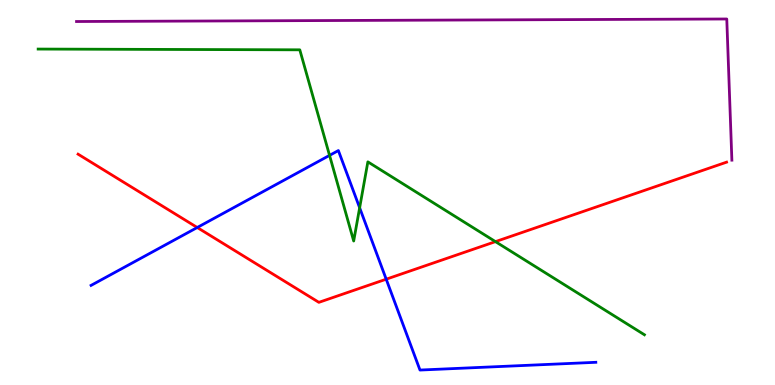[{'lines': ['blue', 'red'], 'intersections': [{'x': 2.55, 'y': 4.09}, {'x': 4.98, 'y': 2.75}]}, {'lines': ['green', 'red'], 'intersections': [{'x': 6.39, 'y': 3.72}]}, {'lines': ['purple', 'red'], 'intersections': []}, {'lines': ['blue', 'green'], 'intersections': [{'x': 4.25, 'y': 5.96}, {'x': 4.64, 'y': 4.6}]}, {'lines': ['blue', 'purple'], 'intersections': []}, {'lines': ['green', 'purple'], 'intersections': []}]